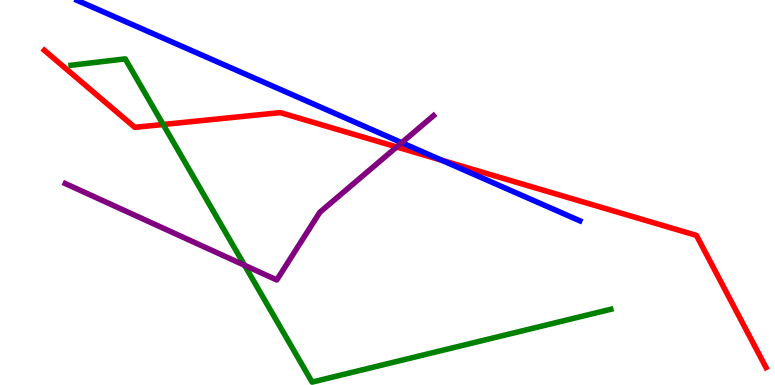[{'lines': ['blue', 'red'], 'intersections': [{'x': 5.7, 'y': 5.84}]}, {'lines': ['green', 'red'], 'intersections': [{'x': 2.11, 'y': 6.77}]}, {'lines': ['purple', 'red'], 'intersections': [{'x': 5.12, 'y': 6.18}]}, {'lines': ['blue', 'green'], 'intersections': []}, {'lines': ['blue', 'purple'], 'intersections': [{'x': 5.18, 'y': 6.29}]}, {'lines': ['green', 'purple'], 'intersections': [{'x': 3.16, 'y': 3.11}]}]